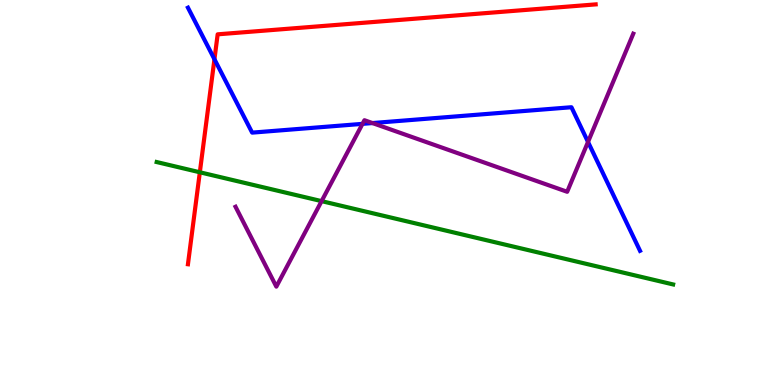[{'lines': ['blue', 'red'], 'intersections': [{'x': 2.77, 'y': 8.46}]}, {'lines': ['green', 'red'], 'intersections': [{'x': 2.58, 'y': 5.53}]}, {'lines': ['purple', 'red'], 'intersections': []}, {'lines': ['blue', 'green'], 'intersections': []}, {'lines': ['blue', 'purple'], 'intersections': [{'x': 4.68, 'y': 6.78}, {'x': 4.81, 'y': 6.8}, {'x': 7.59, 'y': 6.31}]}, {'lines': ['green', 'purple'], 'intersections': [{'x': 4.15, 'y': 4.78}]}]